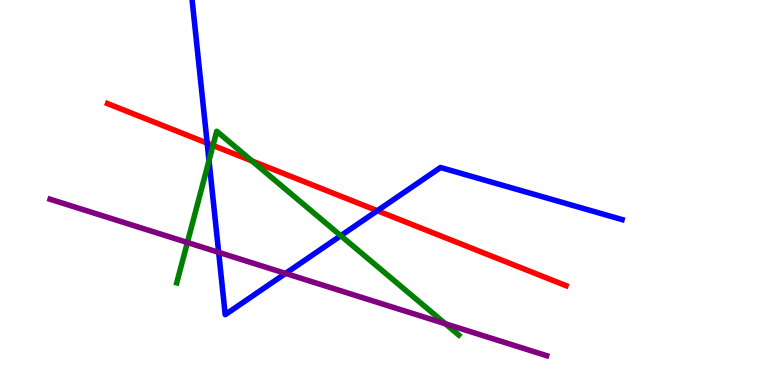[{'lines': ['blue', 'red'], 'intersections': [{'x': 2.67, 'y': 6.28}, {'x': 4.87, 'y': 4.53}]}, {'lines': ['green', 'red'], 'intersections': [{'x': 2.75, 'y': 6.22}, {'x': 3.25, 'y': 5.82}]}, {'lines': ['purple', 'red'], 'intersections': []}, {'lines': ['blue', 'green'], 'intersections': [{'x': 2.7, 'y': 5.83}, {'x': 4.4, 'y': 3.88}]}, {'lines': ['blue', 'purple'], 'intersections': [{'x': 2.82, 'y': 3.45}, {'x': 3.68, 'y': 2.9}]}, {'lines': ['green', 'purple'], 'intersections': [{'x': 2.42, 'y': 3.7}, {'x': 5.75, 'y': 1.59}]}]